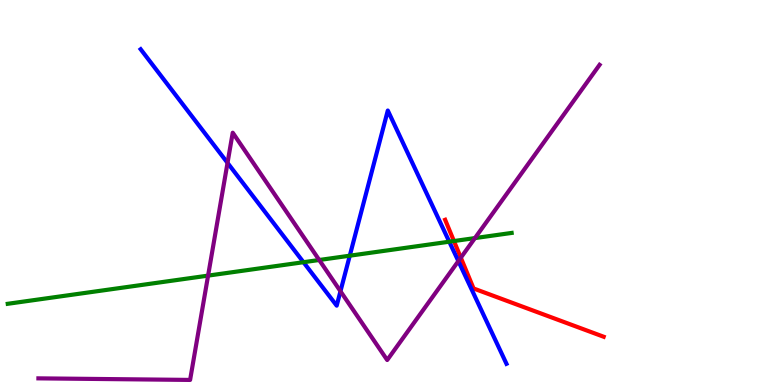[{'lines': ['blue', 'red'], 'intersections': []}, {'lines': ['green', 'red'], 'intersections': [{'x': 5.86, 'y': 3.74}]}, {'lines': ['purple', 'red'], 'intersections': [{'x': 5.95, 'y': 3.31}]}, {'lines': ['blue', 'green'], 'intersections': [{'x': 3.92, 'y': 3.19}, {'x': 4.51, 'y': 3.36}, {'x': 5.8, 'y': 3.72}]}, {'lines': ['blue', 'purple'], 'intersections': [{'x': 2.94, 'y': 5.77}, {'x': 4.39, 'y': 2.43}, {'x': 5.91, 'y': 3.22}]}, {'lines': ['green', 'purple'], 'intersections': [{'x': 2.68, 'y': 2.84}, {'x': 4.12, 'y': 3.25}, {'x': 6.13, 'y': 3.82}]}]